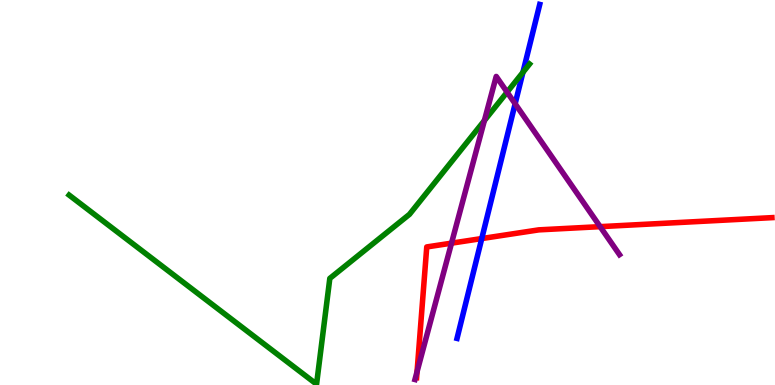[{'lines': ['blue', 'red'], 'intersections': [{'x': 6.22, 'y': 3.8}]}, {'lines': ['green', 'red'], 'intersections': []}, {'lines': ['purple', 'red'], 'intersections': [{'x': 5.38, 'y': 0.346}, {'x': 5.83, 'y': 3.68}, {'x': 7.74, 'y': 4.11}]}, {'lines': ['blue', 'green'], 'intersections': [{'x': 6.75, 'y': 8.12}]}, {'lines': ['blue', 'purple'], 'intersections': [{'x': 6.65, 'y': 7.3}]}, {'lines': ['green', 'purple'], 'intersections': [{'x': 6.25, 'y': 6.87}, {'x': 6.54, 'y': 7.61}]}]